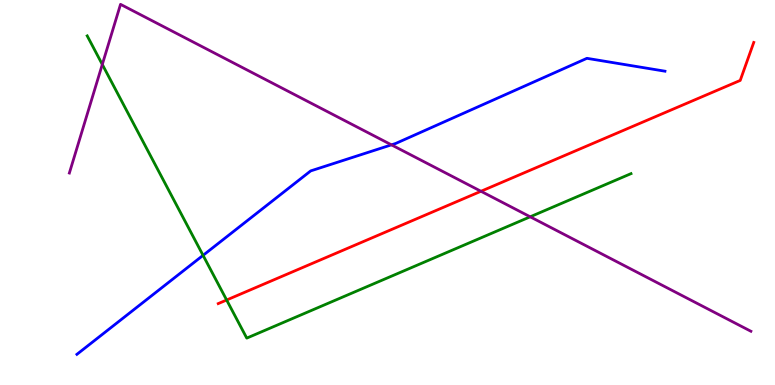[{'lines': ['blue', 'red'], 'intersections': []}, {'lines': ['green', 'red'], 'intersections': [{'x': 2.92, 'y': 2.21}]}, {'lines': ['purple', 'red'], 'intersections': [{'x': 6.21, 'y': 5.03}]}, {'lines': ['blue', 'green'], 'intersections': [{'x': 2.62, 'y': 3.37}]}, {'lines': ['blue', 'purple'], 'intersections': [{'x': 5.05, 'y': 6.24}]}, {'lines': ['green', 'purple'], 'intersections': [{'x': 1.32, 'y': 8.33}, {'x': 6.84, 'y': 4.37}]}]